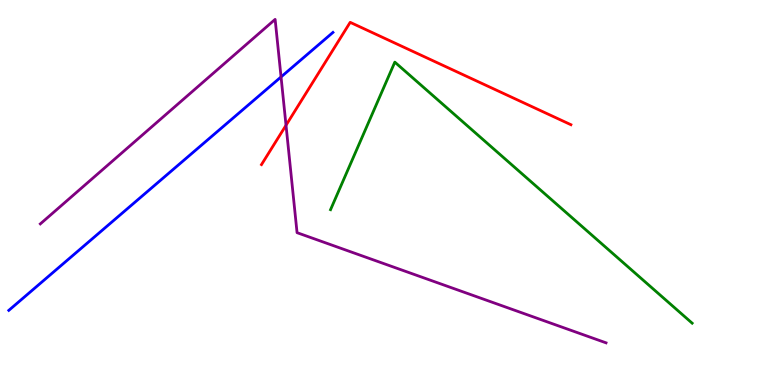[{'lines': ['blue', 'red'], 'intersections': []}, {'lines': ['green', 'red'], 'intersections': []}, {'lines': ['purple', 'red'], 'intersections': [{'x': 3.69, 'y': 6.75}]}, {'lines': ['blue', 'green'], 'intersections': []}, {'lines': ['blue', 'purple'], 'intersections': [{'x': 3.63, 'y': 8.0}]}, {'lines': ['green', 'purple'], 'intersections': []}]